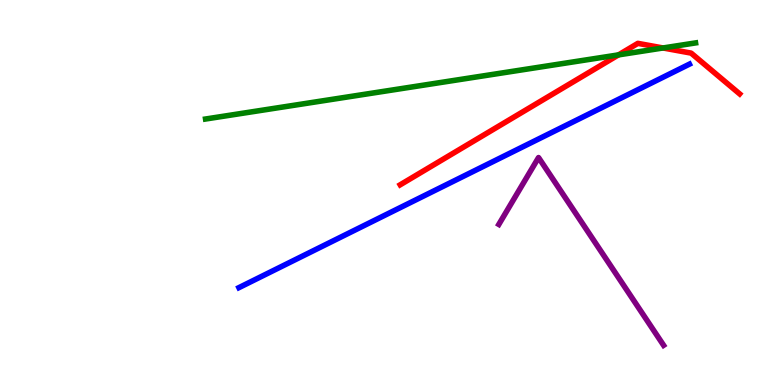[{'lines': ['blue', 'red'], 'intersections': []}, {'lines': ['green', 'red'], 'intersections': [{'x': 7.98, 'y': 8.57}, {'x': 8.56, 'y': 8.75}]}, {'lines': ['purple', 'red'], 'intersections': []}, {'lines': ['blue', 'green'], 'intersections': []}, {'lines': ['blue', 'purple'], 'intersections': []}, {'lines': ['green', 'purple'], 'intersections': []}]